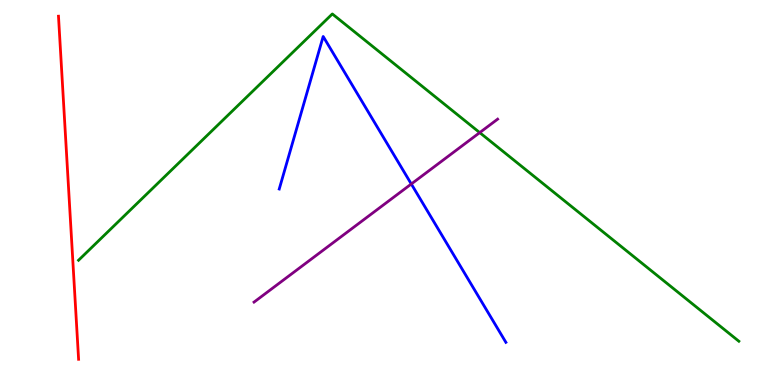[{'lines': ['blue', 'red'], 'intersections': []}, {'lines': ['green', 'red'], 'intersections': []}, {'lines': ['purple', 'red'], 'intersections': []}, {'lines': ['blue', 'green'], 'intersections': []}, {'lines': ['blue', 'purple'], 'intersections': [{'x': 5.31, 'y': 5.22}]}, {'lines': ['green', 'purple'], 'intersections': [{'x': 6.19, 'y': 6.56}]}]